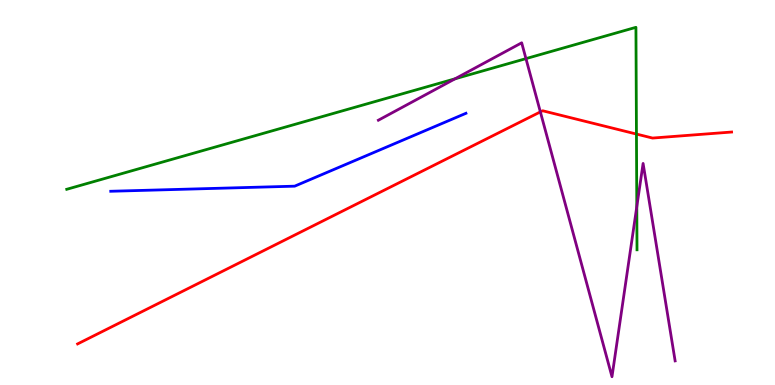[{'lines': ['blue', 'red'], 'intersections': []}, {'lines': ['green', 'red'], 'intersections': [{'x': 8.21, 'y': 6.52}]}, {'lines': ['purple', 'red'], 'intersections': [{'x': 6.97, 'y': 7.09}]}, {'lines': ['blue', 'green'], 'intersections': []}, {'lines': ['blue', 'purple'], 'intersections': []}, {'lines': ['green', 'purple'], 'intersections': [{'x': 5.87, 'y': 7.95}, {'x': 6.79, 'y': 8.48}, {'x': 8.22, 'y': 4.63}]}]